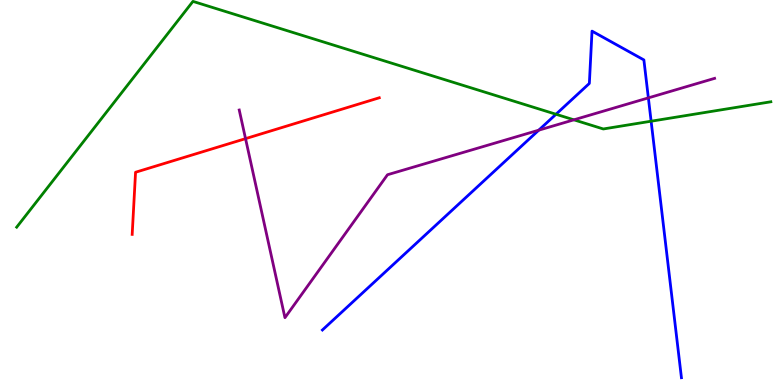[{'lines': ['blue', 'red'], 'intersections': []}, {'lines': ['green', 'red'], 'intersections': []}, {'lines': ['purple', 'red'], 'intersections': [{'x': 3.17, 'y': 6.4}]}, {'lines': ['blue', 'green'], 'intersections': [{'x': 7.17, 'y': 7.03}, {'x': 8.4, 'y': 6.85}]}, {'lines': ['blue', 'purple'], 'intersections': [{'x': 6.95, 'y': 6.62}, {'x': 8.37, 'y': 7.46}]}, {'lines': ['green', 'purple'], 'intersections': [{'x': 7.41, 'y': 6.89}]}]